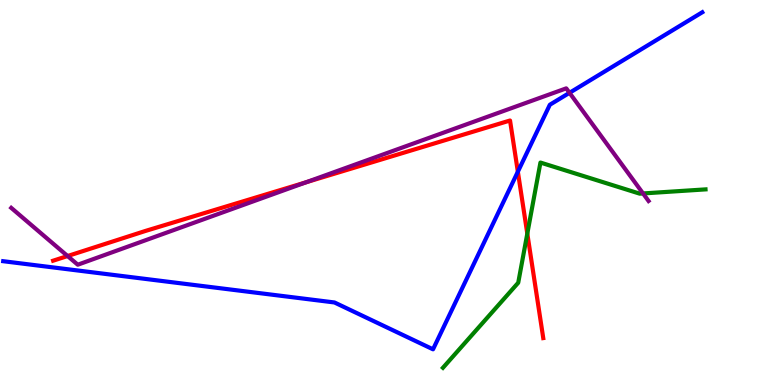[{'lines': ['blue', 'red'], 'intersections': [{'x': 6.68, 'y': 5.54}]}, {'lines': ['green', 'red'], 'intersections': [{'x': 6.8, 'y': 3.93}]}, {'lines': ['purple', 'red'], 'intersections': [{'x': 0.872, 'y': 3.35}, {'x': 3.95, 'y': 5.26}]}, {'lines': ['blue', 'green'], 'intersections': []}, {'lines': ['blue', 'purple'], 'intersections': [{'x': 7.35, 'y': 7.59}]}, {'lines': ['green', 'purple'], 'intersections': [{'x': 8.3, 'y': 4.98}]}]